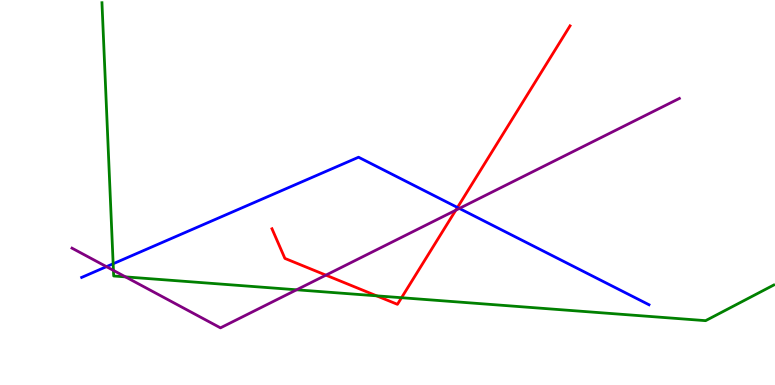[{'lines': ['blue', 'red'], 'intersections': [{'x': 5.9, 'y': 4.61}]}, {'lines': ['green', 'red'], 'intersections': [{'x': 4.86, 'y': 2.32}, {'x': 5.18, 'y': 2.27}]}, {'lines': ['purple', 'red'], 'intersections': [{'x': 4.21, 'y': 2.85}, {'x': 5.88, 'y': 4.54}]}, {'lines': ['blue', 'green'], 'intersections': [{'x': 1.46, 'y': 3.15}]}, {'lines': ['blue', 'purple'], 'intersections': [{'x': 1.37, 'y': 3.07}, {'x': 5.93, 'y': 4.59}]}, {'lines': ['green', 'purple'], 'intersections': [{'x': 1.46, 'y': 2.98}, {'x': 1.62, 'y': 2.81}, {'x': 3.83, 'y': 2.47}]}]